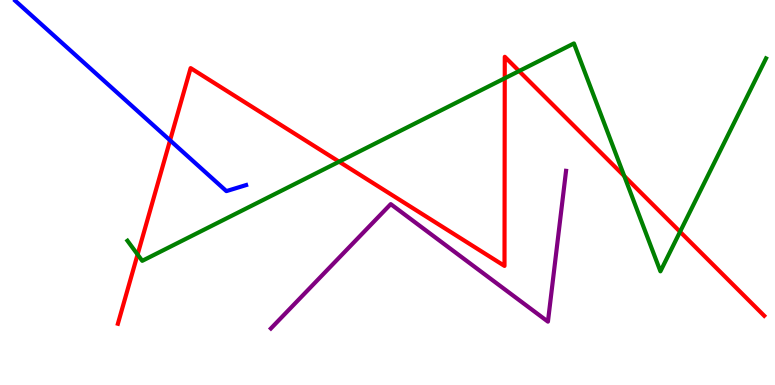[{'lines': ['blue', 'red'], 'intersections': [{'x': 2.19, 'y': 6.35}]}, {'lines': ['green', 'red'], 'intersections': [{'x': 1.78, 'y': 3.39}, {'x': 4.38, 'y': 5.8}, {'x': 6.51, 'y': 7.97}, {'x': 6.7, 'y': 8.15}, {'x': 8.06, 'y': 5.43}, {'x': 8.77, 'y': 3.98}]}, {'lines': ['purple', 'red'], 'intersections': []}, {'lines': ['blue', 'green'], 'intersections': []}, {'lines': ['blue', 'purple'], 'intersections': []}, {'lines': ['green', 'purple'], 'intersections': []}]